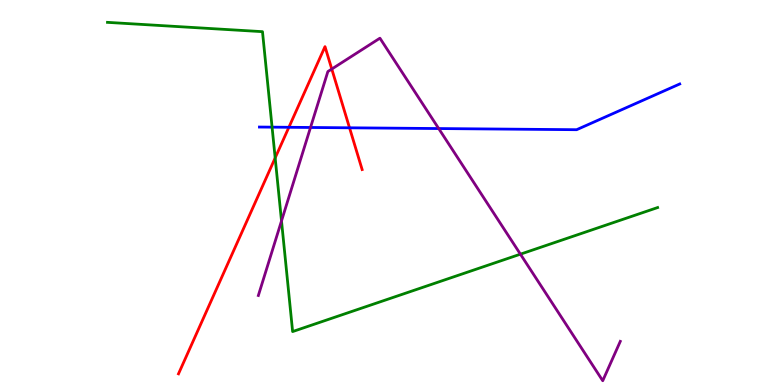[{'lines': ['blue', 'red'], 'intersections': [{'x': 3.73, 'y': 6.69}, {'x': 4.51, 'y': 6.68}]}, {'lines': ['green', 'red'], 'intersections': [{'x': 3.55, 'y': 5.9}]}, {'lines': ['purple', 'red'], 'intersections': [{'x': 4.28, 'y': 8.21}]}, {'lines': ['blue', 'green'], 'intersections': [{'x': 3.51, 'y': 6.7}]}, {'lines': ['blue', 'purple'], 'intersections': [{'x': 4.01, 'y': 6.69}, {'x': 5.66, 'y': 6.66}]}, {'lines': ['green', 'purple'], 'intersections': [{'x': 3.63, 'y': 4.26}, {'x': 6.72, 'y': 3.4}]}]